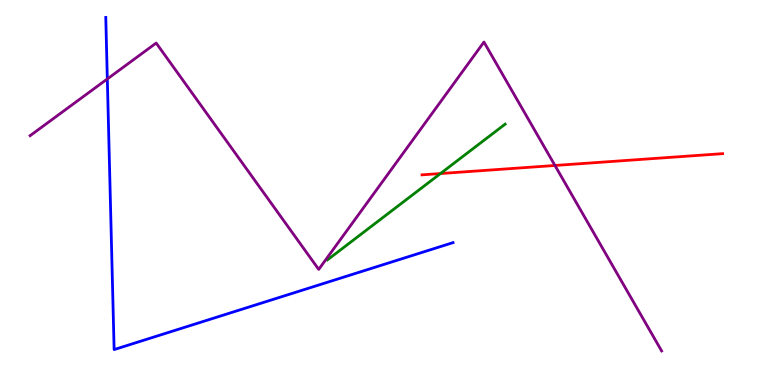[{'lines': ['blue', 'red'], 'intersections': []}, {'lines': ['green', 'red'], 'intersections': [{'x': 5.68, 'y': 5.49}]}, {'lines': ['purple', 'red'], 'intersections': [{'x': 7.16, 'y': 5.7}]}, {'lines': ['blue', 'green'], 'intersections': []}, {'lines': ['blue', 'purple'], 'intersections': [{'x': 1.38, 'y': 7.95}]}, {'lines': ['green', 'purple'], 'intersections': []}]